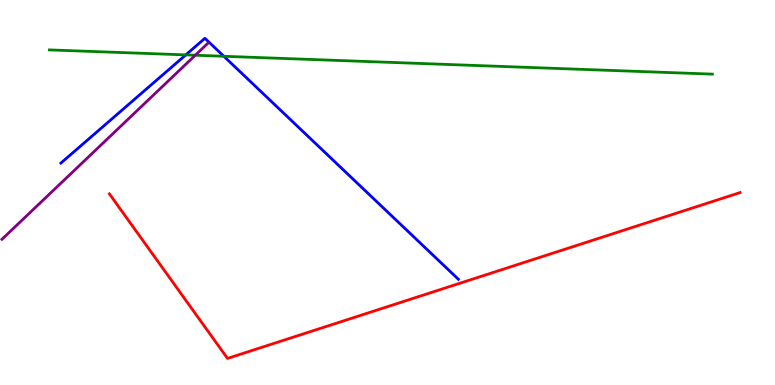[{'lines': ['blue', 'red'], 'intersections': []}, {'lines': ['green', 'red'], 'intersections': []}, {'lines': ['purple', 'red'], 'intersections': []}, {'lines': ['blue', 'green'], 'intersections': [{'x': 2.4, 'y': 8.57}, {'x': 2.89, 'y': 8.54}]}, {'lines': ['blue', 'purple'], 'intersections': []}, {'lines': ['green', 'purple'], 'intersections': [{'x': 2.52, 'y': 8.57}]}]